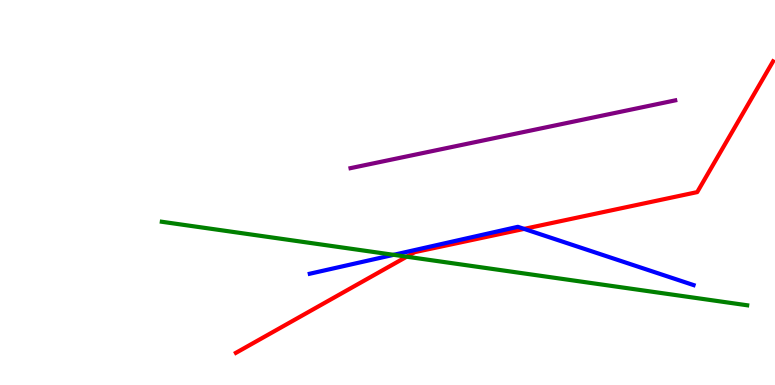[{'lines': ['blue', 'red'], 'intersections': [{'x': 6.76, 'y': 4.05}]}, {'lines': ['green', 'red'], 'intersections': [{'x': 5.25, 'y': 3.33}]}, {'lines': ['purple', 'red'], 'intersections': []}, {'lines': ['blue', 'green'], 'intersections': [{'x': 5.08, 'y': 3.38}]}, {'lines': ['blue', 'purple'], 'intersections': []}, {'lines': ['green', 'purple'], 'intersections': []}]